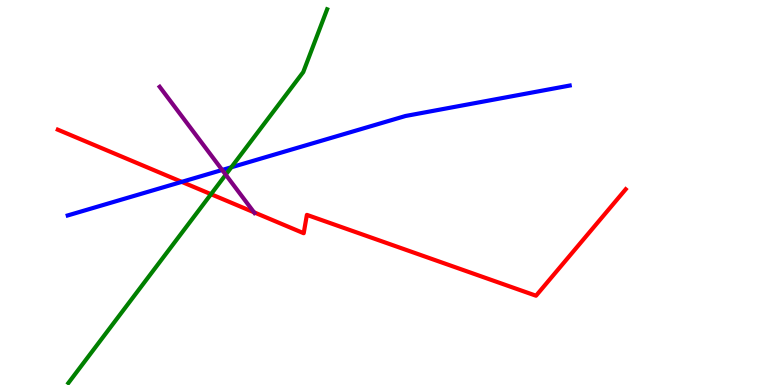[{'lines': ['blue', 'red'], 'intersections': [{'x': 2.35, 'y': 5.28}]}, {'lines': ['green', 'red'], 'intersections': [{'x': 2.72, 'y': 4.96}]}, {'lines': ['purple', 'red'], 'intersections': [{'x': 3.28, 'y': 4.49}]}, {'lines': ['blue', 'green'], 'intersections': [{'x': 2.98, 'y': 5.66}]}, {'lines': ['blue', 'purple'], 'intersections': [{'x': 2.87, 'y': 5.59}]}, {'lines': ['green', 'purple'], 'intersections': [{'x': 2.91, 'y': 5.46}]}]